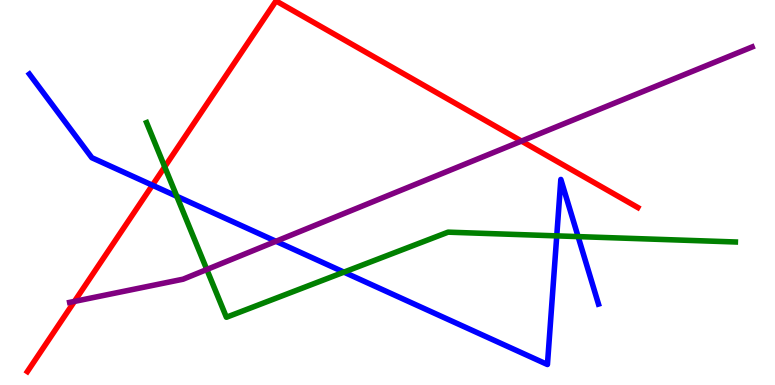[{'lines': ['blue', 'red'], 'intersections': [{'x': 1.97, 'y': 5.19}]}, {'lines': ['green', 'red'], 'intersections': [{'x': 2.13, 'y': 5.67}]}, {'lines': ['purple', 'red'], 'intersections': [{'x': 0.961, 'y': 2.17}, {'x': 6.73, 'y': 6.34}]}, {'lines': ['blue', 'green'], 'intersections': [{'x': 2.28, 'y': 4.9}, {'x': 4.44, 'y': 2.93}, {'x': 7.18, 'y': 3.87}, {'x': 7.46, 'y': 3.85}]}, {'lines': ['blue', 'purple'], 'intersections': [{'x': 3.56, 'y': 3.73}]}, {'lines': ['green', 'purple'], 'intersections': [{'x': 2.67, 'y': 3.0}]}]